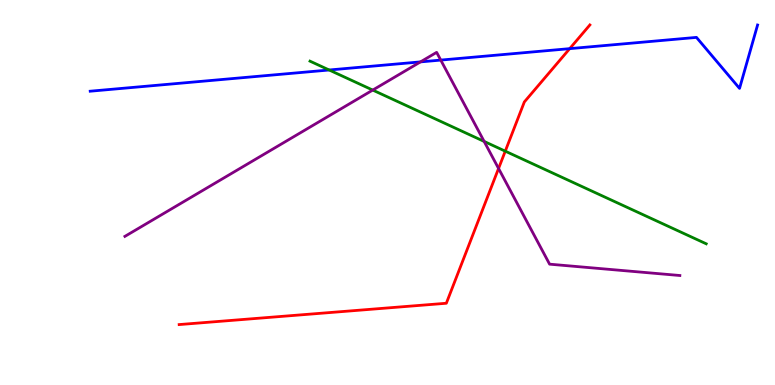[{'lines': ['blue', 'red'], 'intersections': [{'x': 7.35, 'y': 8.74}]}, {'lines': ['green', 'red'], 'intersections': [{'x': 6.52, 'y': 6.07}]}, {'lines': ['purple', 'red'], 'intersections': [{'x': 6.43, 'y': 5.62}]}, {'lines': ['blue', 'green'], 'intersections': [{'x': 4.25, 'y': 8.18}]}, {'lines': ['blue', 'purple'], 'intersections': [{'x': 5.43, 'y': 8.39}, {'x': 5.69, 'y': 8.44}]}, {'lines': ['green', 'purple'], 'intersections': [{'x': 4.81, 'y': 7.66}, {'x': 6.25, 'y': 6.33}]}]